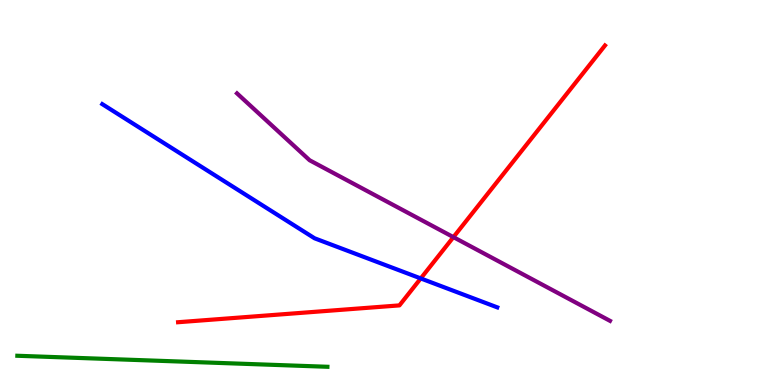[{'lines': ['blue', 'red'], 'intersections': [{'x': 5.43, 'y': 2.77}]}, {'lines': ['green', 'red'], 'intersections': []}, {'lines': ['purple', 'red'], 'intersections': [{'x': 5.85, 'y': 3.84}]}, {'lines': ['blue', 'green'], 'intersections': []}, {'lines': ['blue', 'purple'], 'intersections': []}, {'lines': ['green', 'purple'], 'intersections': []}]